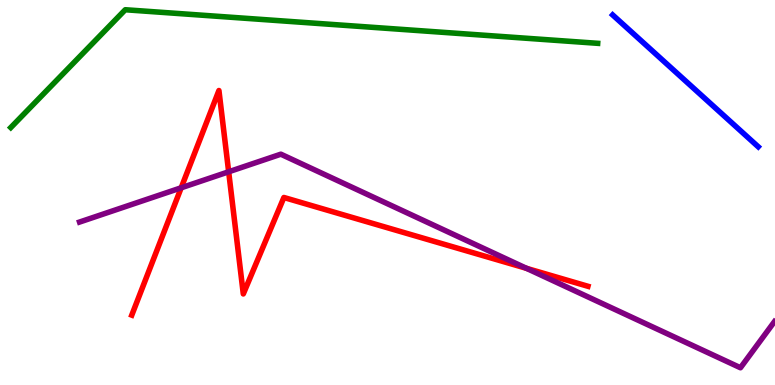[{'lines': ['blue', 'red'], 'intersections': []}, {'lines': ['green', 'red'], 'intersections': []}, {'lines': ['purple', 'red'], 'intersections': [{'x': 2.34, 'y': 5.12}, {'x': 2.95, 'y': 5.54}, {'x': 6.79, 'y': 3.03}]}, {'lines': ['blue', 'green'], 'intersections': []}, {'lines': ['blue', 'purple'], 'intersections': []}, {'lines': ['green', 'purple'], 'intersections': []}]